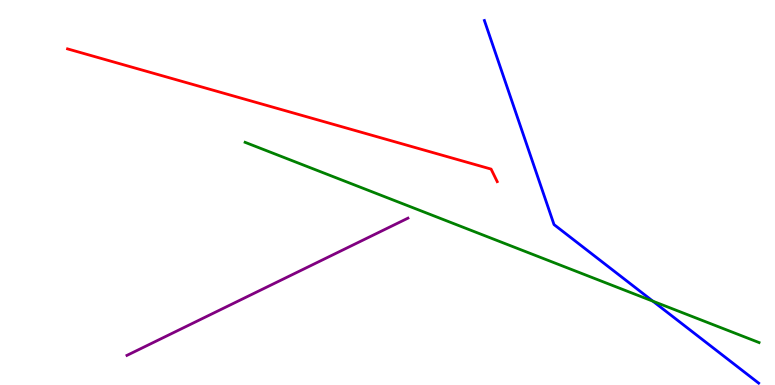[{'lines': ['blue', 'red'], 'intersections': []}, {'lines': ['green', 'red'], 'intersections': []}, {'lines': ['purple', 'red'], 'intersections': []}, {'lines': ['blue', 'green'], 'intersections': [{'x': 8.42, 'y': 2.18}]}, {'lines': ['blue', 'purple'], 'intersections': []}, {'lines': ['green', 'purple'], 'intersections': []}]